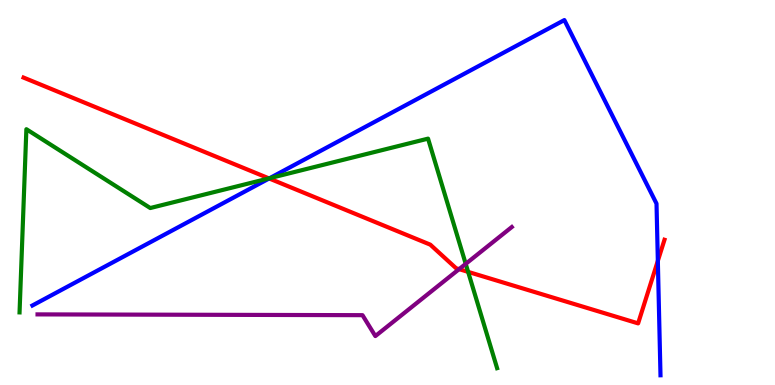[{'lines': ['blue', 'red'], 'intersections': [{'x': 3.47, 'y': 5.36}, {'x': 8.49, 'y': 3.22}]}, {'lines': ['green', 'red'], 'intersections': [{'x': 3.47, 'y': 5.37}, {'x': 6.04, 'y': 2.94}]}, {'lines': ['purple', 'red'], 'intersections': [{'x': 5.92, 'y': 3.01}]}, {'lines': ['blue', 'green'], 'intersections': [{'x': 3.48, 'y': 5.37}]}, {'lines': ['blue', 'purple'], 'intersections': []}, {'lines': ['green', 'purple'], 'intersections': [{'x': 6.01, 'y': 3.15}]}]